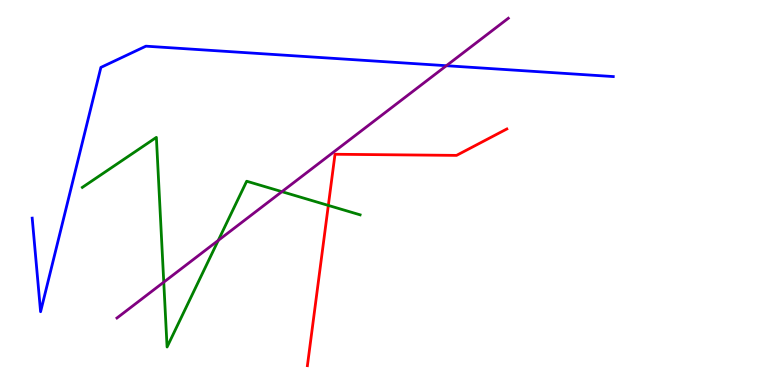[{'lines': ['blue', 'red'], 'intersections': []}, {'lines': ['green', 'red'], 'intersections': [{'x': 4.24, 'y': 4.66}]}, {'lines': ['purple', 'red'], 'intersections': []}, {'lines': ['blue', 'green'], 'intersections': []}, {'lines': ['blue', 'purple'], 'intersections': [{'x': 5.76, 'y': 8.29}]}, {'lines': ['green', 'purple'], 'intersections': [{'x': 2.11, 'y': 2.67}, {'x': 2.82, 'y': 3.76}, {'x': 3.64, 'y': 5.02}]}]